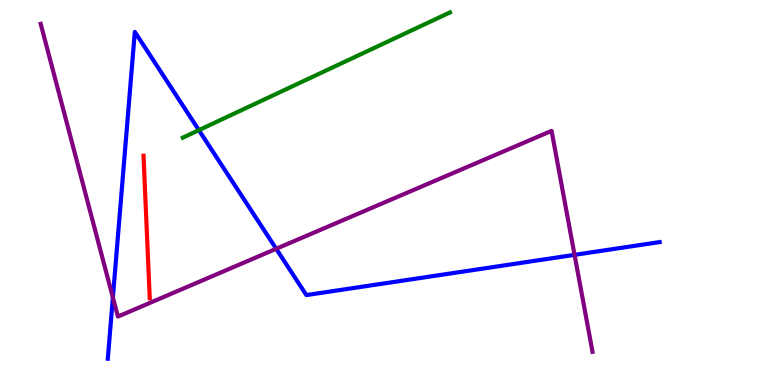[{'lines': ['blue', 'red'], 'intersections': []}, {'lines': ['green', 'red'], 'intersections': []}, {'lines': ['purple', 'red'], 'intersections': []}, {'lines': ['blue', 'green'], 'intersections': [{'x': 2.57, 'y': 6.62}]}, {'lines': ['blue', 'purple'], 'intersections': [{'x': 1.46, 'y': 2.27}, {'x': 3.56, 'y': 3.54}, {'x': 7.41, 'y': 3.38}]}, {'lines': ['green', 'purple'], 'intersections': []}]